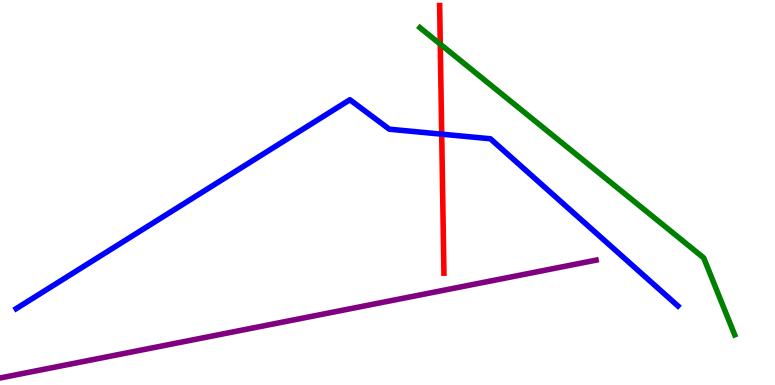[{'lines': ['blue', 'red'], 'intersections': [{'x': 5.7, 'y': 6.52}]}, {'lines': ['green', 'red'], 'intersections': [{'x': 5.68, 'y': 8.85}]}, {'lines': ['purple', 'red'], 'intersections': []}, {'lines': ['blue', 'green'], 'intersections': []}, {'lines': ['blue', 'purple'], 'intersections': []}, {'lines': ['green', 'purple'], 'intersections': []}]